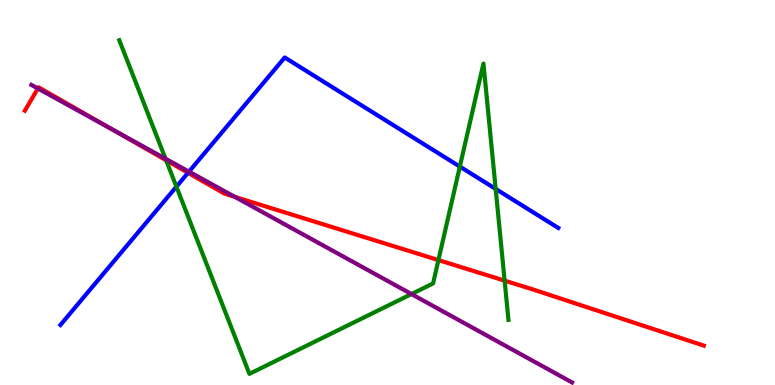[{'lines': ['blue', 'red'], 'intersections': [{'x': 2.43, 'y': 5.51}]}, {'lines': ['green', 'red'], 'intersections': [{'x': 2.14, 'y': 5.84}, {'x': 5.66, 'y': 3.24}, {'x': 6.51, 'y': 2.71}]}, {'lines': ['purple', 'red'], 'intersections': [{'x': 0.488, 'y': 7.7}, {'x': 1.42, 'y': 6.67}, {'x': 3.03, 'y': 4.89}]}, {'lines': ['blue', 'green'], 'intersections': [{'x': 2.28, 'y': 5.15}, {'x': 5.93, 'y': 5.67}, {'x': 6.4, 'y': 5.09}]}, {'lines': ['blue', 'purple'], 'intersections': [{'x': 2.44, 'y': 5.54}]}, {'lines': ['green', 'purple'], 'intersections': [{'x': 2.14, 'y': 5.88}, {'x': 5.31, 'y': 2.36}]}]